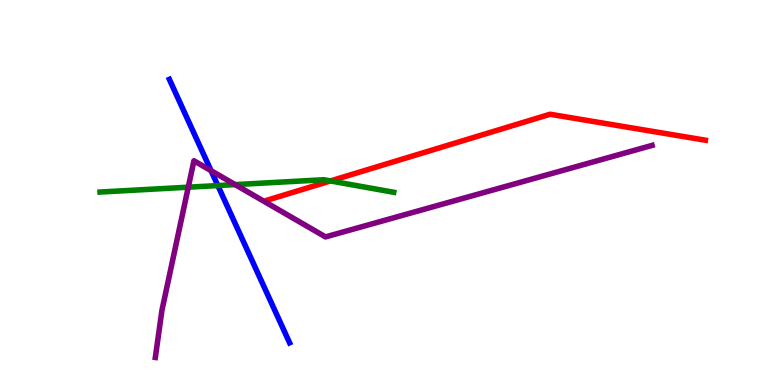[{'lines': ['blue', 'red'], 'intersections': []}, {'lines': ['green', 'red'], 'intersections': [{'x': 4.26, 'y': 5.3}]}, {'lines': ['purple', 'red'], 'intersections': []}, {'lines': ['blue', 'green'], 'intersections': [{'x': 2.81, 'y': 5.18}]}, {'lines': ['blue', 'purple'], 'intersections': [{'x': 2.72, 'y': 5.57}]}, {'lines': ['green', 'purple'], 'intersections': [{'x': 2.43, 'y': 5.14}, {'x': 3.03, 'y': 5.2}]}]